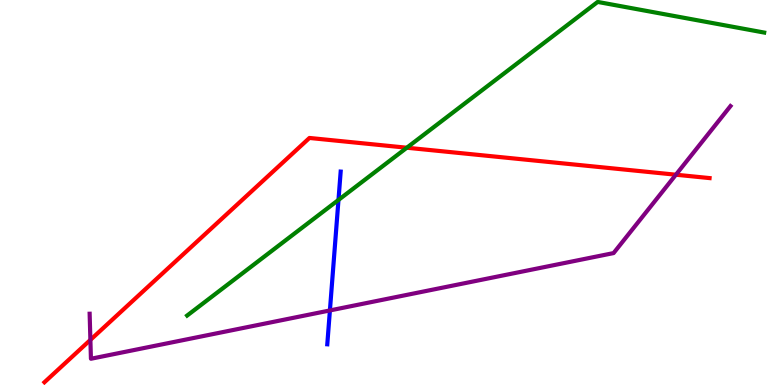[{'lines': ['blue', 'red'], 'intersections': []}, {'lines': ['green', 'red'], 'intersections': [{'x': 5.25, 'y': 6.16}]}, {'lines': ['purple', 'red'], 'intersections': [{'x': 1.17, 'y': 1.17}, {'x': 8.72, 'y': 5.46}]}, {'lines': ['blue', 'green'], 'intersections': [{'x': 4.37, 'y': 4.81}]}, {'lines': ['blue', 'purple'], 'intersections': [{'x': 4.26, 'y': 1.94}]}, {'lines': ['green', 'purple'], 'intersections': []}]